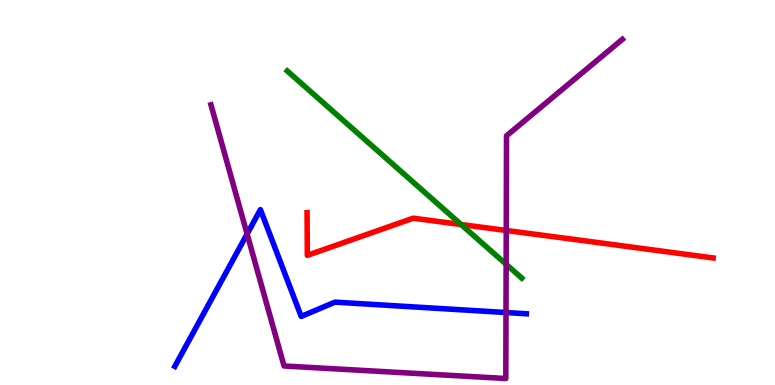[{'lines': ['blue', 'red'], 'intersections': []}, {'lines': ['green', 'red'], 'intersections': [{'x': 5.95, 'y': 4.17}]}, {'lines': ['purple', 'red'], 'intersections': [{'x': 6.53, 'y': 4.01}]}, {'lines': ['blue', 'green'], 'intersections': []}, {'lines': ['blue', 'purple'], 'intersections': [{'x': 3.19, 'y': 3.92}, {'x': 6.53, 'y': 1.88}]}, {'lines': ['green', 'purple'], 'intersections': [{'x': 6.53, 'y': 3.14}]}]